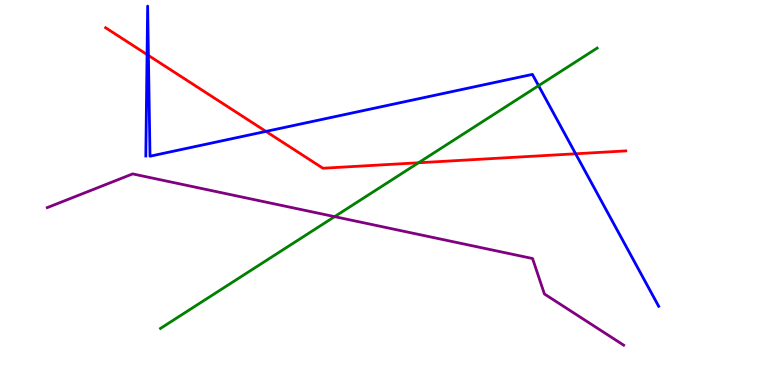[{'lines': ['blue', 'red'], 'intersections': [{'x': 1.9, 'y': 8.58}, {'x': 1.92, 'y': 8.56}, {'x': 3.43, 'y': 6.59}, {'x': 7.43, 'y': 6.01}]}, {'lines': ['green', 'red'], 'intersections': [{'x': 5.4, 'y': 5.77}]}, {'lines': ['purple', 'red'], 'intersections': []}, {'lines': ['blue', 'green'], 'intersections': [{'x': 6.95, 'y': 7.77}]}, {'lines': ['blue', 'purple'], 'intersections': []}, {'lines': ['green', 'purple'], 'intersections': [{'x': 4.32, 'y': 4.37}]}]